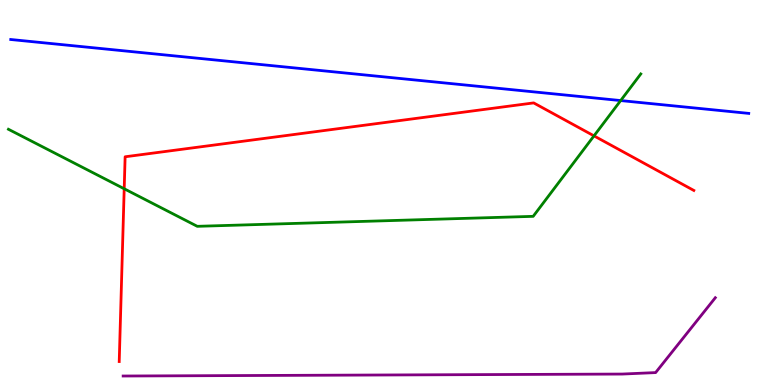[{'lines': ['blue', 'red'], 'intersections': []}, {'lines': ['green', 'red'], 'intersections': [{'x': 1.6, 'y': 5.1}, {'x': 7.66, 'y': 6.47}]}, {'lines': ['purple', 'red'], 'intersections': []}, {'lines': ['blue', 'green'], 'intersections': [{'x': 8.01, 'y': 7.39}]}, {'lines': ['blue', 'purple'], 'intersections': []}, {'lines': ['green', 'purple'], 'intersections': []}]